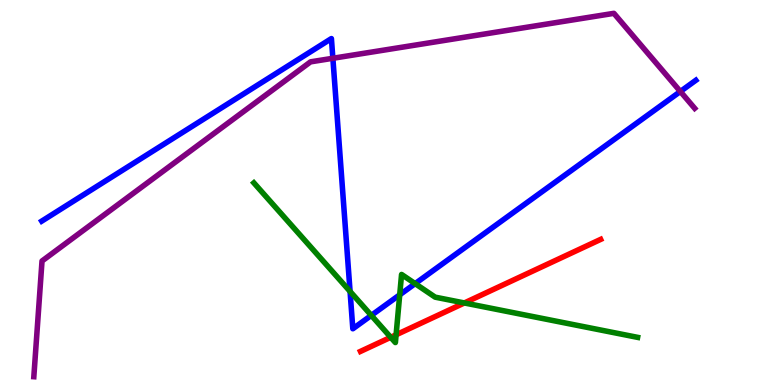[{'lines': ['blue', 'red'], 'intersections': []}, {'lines': ['green', 'red'], 'intersections': [{'x': 5.04, 'y': 1.24}, {'x': 5.11, 'y': 1.3}, {'x': 5.99, 'y': 2.13}]}, {'lines': ['purple', 'red'], 'intersections': []}, {'lines': ['blue', 'green'], 'intersections': [{'x': 4.52, 'y': 2.43}, {'x': 4.79, 'y': 1.81}, {'x': 5.16, 'y': 2.34}, {'x': 5.36, 'y': 2.63}]}, {'lines': ['blue', 'purple'], 'intersections': [{'x': 4.3, 'y': 8.49}, {'x': 8.78, 'y': 7.62}]}, {'lines': ['green', 'purple'], 'intersections': []}]